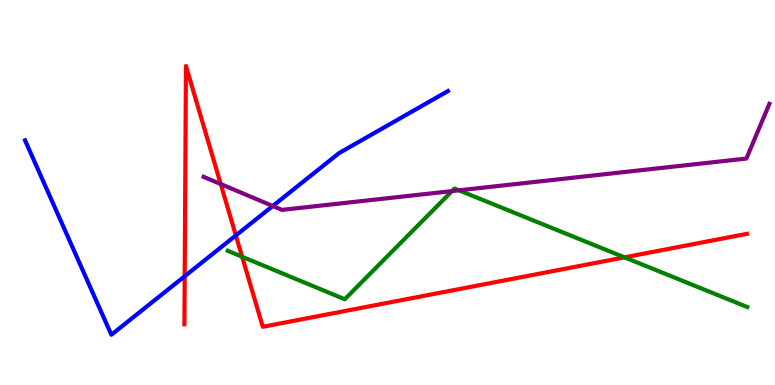[{'lines': ['blue', 'red'], 'intersections': [{'x': 2.38, 'y': 2.82}, {'x': 3.04, 'y': 3.88}]}, {'lines': ['green', 'red'], 'intersections': [{'x': 3.12, 'y': 3.33}, {'x': 8.06, 'y': 3.32}]}, {'lines': ['purple', 'red'], 'intersections': [{'x': 2.85, 'y': 5.22}]}, {'lines': ['blue', 'green'], 'intersections': []}, {'lines': ['blue', 'purple'], 'intersections': [{'x': 3.52, 'y': 4.65}]}, {'lines': ['green', 'purple'], 'intersections': [{'x': 5.83, 'y': 5.04}, {'x': 5.92, 'y': 5.06}]}]